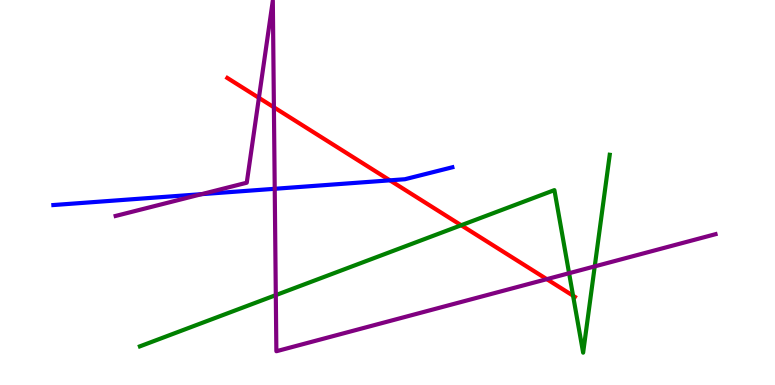[{'lines': ['blue', 'red'], 'intersections': [{'x': 5.03, 'y': 5.32}]}, {'lines': ['green', 'red'], 'intersections': [{'x': 5.95, 'y': 4.15}, {'x': 7.39, 'y': 2.32}]}, {'lines': ['purple', 'red'], 'intersections': [{'x': 3.34, 'y': 7.46}, {'x': 3.53, 'y': 7.21}, {'x': 7.06, 'y': 2.75}]}, {'lines': ['blue', 'green'], 'intersections': []}, {'lines': ['blue', 'purple'], 'intersections': [{'x': 2.6, 'y': 4.96}, {'x': 3.54, 'y': 5.1}]}, {'lines': ['green', 'purple'], 'intersections': [{'x': 3.56, 'y': 2.33}, {'x': 7.34, 'y': 2.9}, {'x': 7.67, 'y': 3.08}]}]